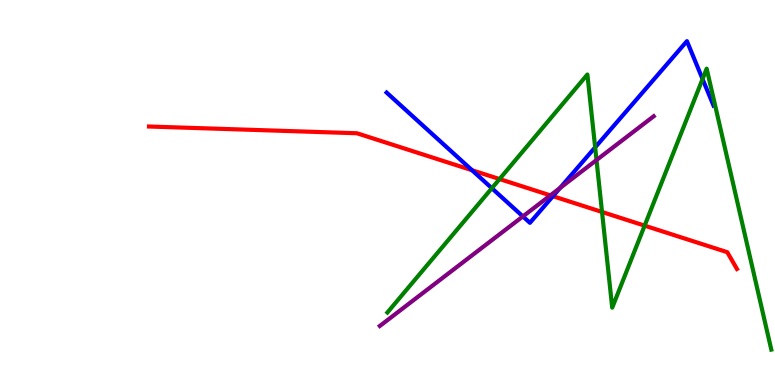[{'lines': ['blue', 'red'], 'intersections': [{'x': 6.09, 'y': 5.58}, {'x': 7.13, 'y': 4.9}]}, {'lines': ['green', 'red'], 'intersections': [{'x': 6.45, 'y': 5.35}, {'x': 7.77, 'y': 4.49}, {'x': 8.32, 'y': 4.14}]}, {'lines': ['purple', 'red'], 'intersections': [{'x': 7.1, 'y': 4.93}]}, {'lines': ['blue', 'green'], 'intersections': [{'x': 6.35, 'y': 5.11}, {'x': 7.68, 'y': 6.17}, {'x': 9.07, 'y': 7.95}]}, {'lines': ['blue', 'purple'], 'intersections': [{'x': 6.75, 'y': 4.38}, {'x': 7.23, 'y': 5.12}]}, {'lines': ['green', 'purple'], 'intersections': [{'x': 7.7, 'y': 5.84}]}]